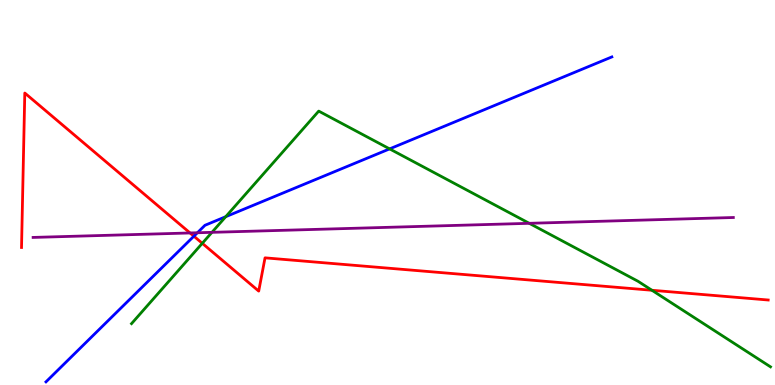[{'lines': ['blue', 'red'], 'intersections': [{'x': 2.5, 'y': 3.86}]}, {'lines': ['green', 'red'], 'intersections': [{'x': 2.61, 'y': 3.68}, {'x': 8.41, 'y': 2.46}]}, {'lines': ['purple', 'red'], 'intersections': [{'x': 2.45, 'y': 3.95}]}, {'lines': ['blue', 'green'], 'intersections': [{'x': 2.91, 'y': 4.37}, {'x': 5.03, 'y': 6.13}]}, {'lines': ['blue', 'purple'], 'intersections': [{'x': 2.55, 'y': 3.95}]}, {'lines': ['green', 'purple'], 'intersections': [{'x': 2.73, 'y': 3.97}, {'x': 6.83, 'y': 4.2}]}]